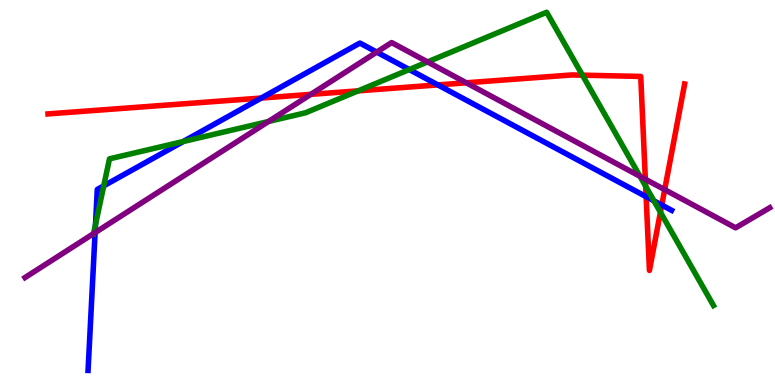[{'lines': ['blue', 'red'], 'intersections': [{'x': 3.37, 'y': 7.45}, {'x': 5.65, 'y': 7.79}, {'x': 8.34, 'y': 4.89}, {'x': 8.54, 'y': 4.67}]}, {'lines': ['green', 'red'], 'intersections': [{'x': 4.62, 'y': 7.64}, {'x': 7.52, 'y': 8.05}, {'x': 8.33, 'y': 5.16}, {'x': 8.52, 'y': 4.49}]}, {'lines': ['purple', 'red'], 'intersections': [{'x': 4.01, 'y': 7.55}, {'x': 6.02, 'y': 7.85}, {'x': 8.33, 'y': 5.35}, {'x': 8.58, 'y': 5.07}]}, {'lines': ['blue', 'green'], 'intersections': [{'x': 1.23, 'y': 4.17}, {'x': 1.34, 'y': 5.17}, {'x': 2.36, 'y': 6.32}, {'x': 5.28, 'y': 8.19}, {'x': 8.44, 'y': 4.78}]}, {'lines': ['blue', 'purple'], 'intersections': [{'x': 1.23, 'y': 3.96}, {'x': 4.86, 'y': 8.65}]}, {'lines': ['green', 'purple'], 'intersections': [{'x': 1.21, 'y': 3.93}, {'x': 3.46, 'y': 6.84}, {'x': 5.52, 'y': 8.39}, {'x': 8.26, 'y': 5.42}]}]